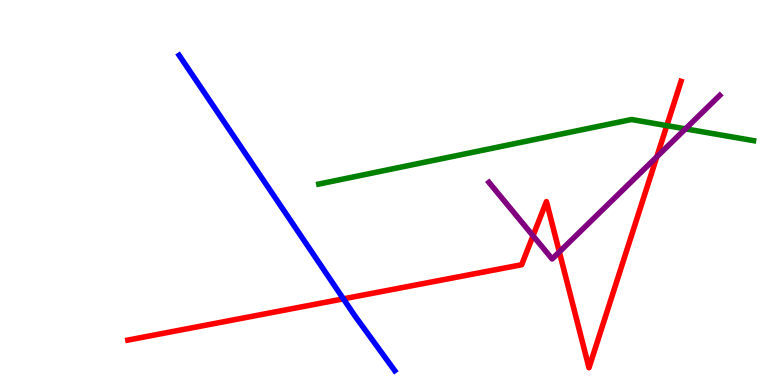[{'lines': ['blue', 'red'], 'intersections': [{'x': 4.43, 'y': 2.24}]}, {'lines': ['green', 'red'], 'intersections': [{'x': 8.6, 'y': 6.74}]}, {'lines': ['purple', 'red'], 'intersections': [{'x': 6.88, 'y': 3.88}, {'x': 7.22, 'y': 3.46}, {'x': 8.47, 'y': 5.93}]}, {'lines': ['blue', 'green'], 'intersections': []}, {'lines': ['blue', 'purple'], 'intersections': []}, {'lines': ['green', 'purple'], 'intersections': [{'x': 8.84, 'y': 6.65}]}]